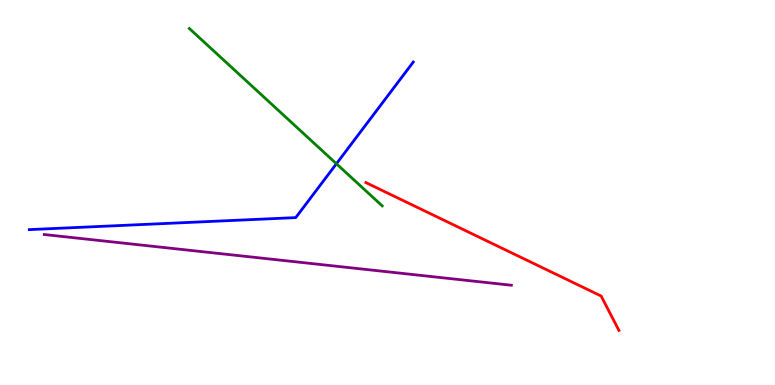[{'lines': ['blue', 'red'], 'intersections': []}, {'lines': ['green', 'red'], 'intersections': []}, {'lines': ['purple', 'red'], 'intersections': []}, {'lines': ['blue', 'green'], 'intersections': [{'x': 4.34, 'y': 5.75}]}, {'lines': ['blue', 'purple'], 'intersections': []}, {'lines': ['green', 'purple'], 'intersections': []}]